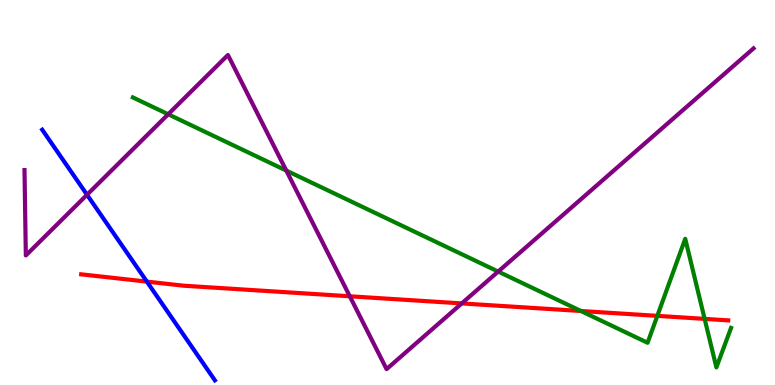[{'lines': ['blue', 'red'], 'intersections': [{'x': 1.9, 'y': 2.69}]}, {'lines': ['green', 'red'], 'intersections': [{'x': 7.5, 'y': 1.92}, {'x': 8.48, 'y': 1.8}, {'x': 9.09, 'y': 1.72}]}, {'lines': ['purple', 'red'], 'intersections': [{'x': 4.51, 'y': 2.3}, {'x': 5.96, 'y': 2.12}]}, {'lines': ['blue', 'green'], 'intersections': []}, {'lines': ['blue', 'purple'], 'intersections': [{'x': 1.12, 'y': 4.94}]}, {'lines': ['green', 'purple'], 'intersections': [{'x': 2.17, 'y': 7.03}, {'x': 3.69, 'y': 5.57}, {'x': 6.43, 'y': 2.95}]}]